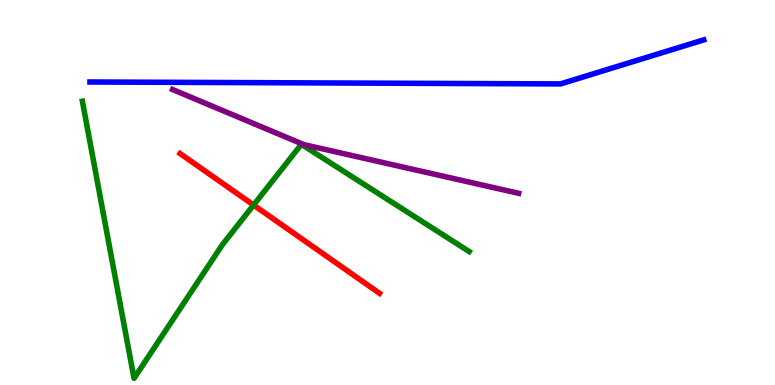[{'lines': ['blue', 'red'], 'intersections': []}, {'lines': ['green', 'red'], 'intersections': [{'x': 3.27, 'y': 4.67}]}, {'lines': ['purple', 'red'], 'intersections': []}, {'lines': ['blue', 'green'], 'intersections': []}, {'lines': ['blue', 'purple'], 'intersections': []}, {'lines': ['green', 'purple'], 'intersections': []}]